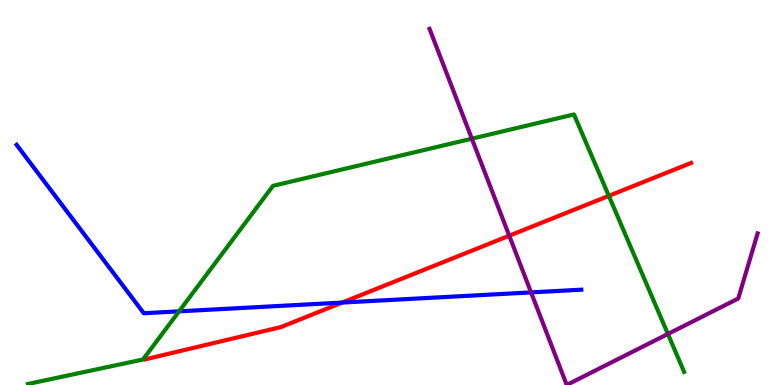[{'lines': ['blue', 'red'], 'intersections': [{'x': 4.42, 'y': 2.14}]}, {'lines': ['green', 'red'], 'intersections': [{'x': 7.86, 'y': 4.91}]}, {'lines': ['purple', 'red'], 'intersections': [{'x': 6.57, 'y': 3.88}]}, {'lines': ['blue', 'green'], 'intersections': [{'x': 2.31, 'y': 1.91}]}, {'lines': ['blue', 'purple'], 'intersections': [{'x': 6.85, 'y': 2.41}]}, {'lines': ['green', 'purple'], 'intersections': [{'x': 6.09, 'y': 6.4}, {'x': 8.62, 'y': 1.33}]}]